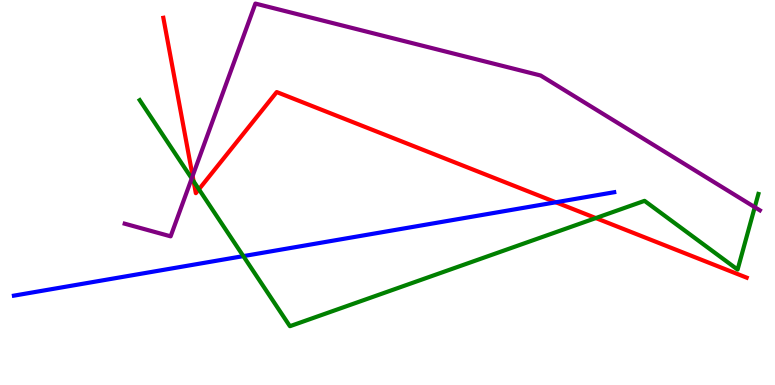[{'lines': ['blue', 'red'], 'intersections': [{'x': 7.17, 'y': 4.75}]}, {'lines': ['green', 'red'], 'intersections': [{'x': 2.5, 'y': 5.29}, {'x': 2.57, 'y': 5.08}, {'x': 7.69, 'y': 4.34}]}, {'lines': ['purple', 'red'], 'intersections': [{'x': 2.49, 'y': 5.43}]}, {'lines': ['blue', 'green'], 'intersections': [{'x': 3.14, 'y': 3.35}]}, {'lines': ['blue', 'purple'], 'intersections': []}, {'lines': ['green', 'purple'], 'intersections': [{'x': 2.47, 'y': 5.37}, {'x': 9.74, 'y': 4.62}]}]